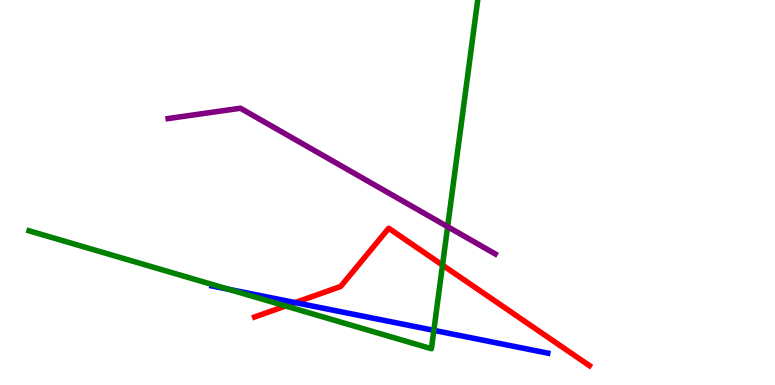[{'lines': ['blue', 'red'], 'intersections': [{'x': 3.81, 'y': 2.14}]}, {'lines': ['green', 'red'], 'intersections': [{'x': 3.69, 'y': 2.05}, {'x': 5.71, 'y': 3.11}]}, {'lines': ['purple', 'red'], 'intersections': []}, {'lines': ['blue', 'green'], 'intersections': [{'x': 2.95, 'y': 2.49}, {'x': 5.6, 'y': 1.42}]}, {'lines': ['blue', 'purple'], 'intersections': []}, {'lines': ['green', 'purple'], 'intersections': [{'x': 5.78, 'y': 4.11}]}]